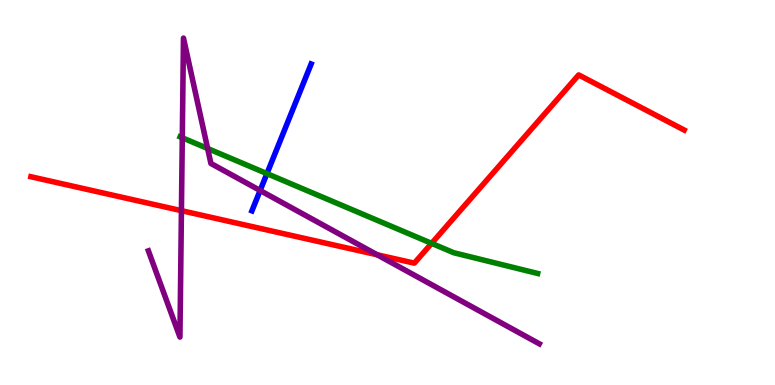[{'lines': ['blue', 'red'], 'intersections': []}, {'lines': ['green', 'red'], 'intersections': [{'x': 5.57, 'y': 3.68}]}, {'lines': ['purple', 'red'], 'intersections': [{'x': 2.34, 'y': 4.53}, {'x': 4.87, 'y': 3.38}]}, {'lines': ['blue', 'green'], 'intersections': [{'x': 3.44, 'y': 5.49}]}, {'lines': ['blue', 'purple'], 'intersections': [{'x': 3.36, 'y': 5.05}]}, {'lines': ['green', 'purple'], 'intersections': [{'x': 2.35, 'y': 6.42}, {'x': 2.68, 'y': 6.14}]}]